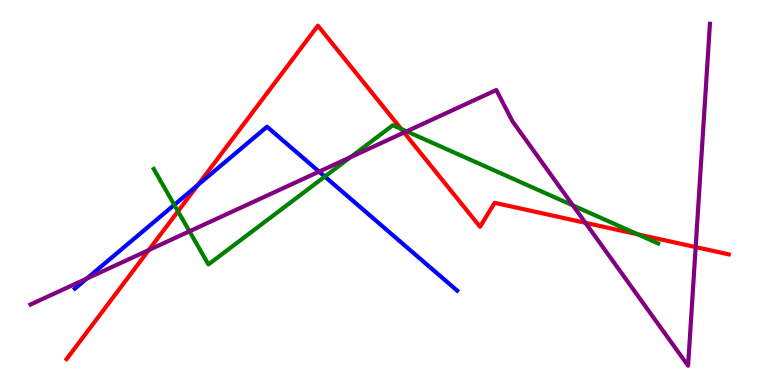[{'lines': ['blue', 'red'], 'intersections': [{'x': 2.55, 'y': 5.19}]}, {'lines': ['green', 'red'], 'intersections': [{'x': 2.3, 'y': 4.51}, {'x': 5.18, 'y': 6.65}, {'x': 8.23, 'y': 3.91}]}, {'lines': ['purple', 'red'], 'intersections': [{'x': 1.92, 'y': 3.51}, {'x': 5.21, 'y': 6.56}, {'x': 7.55, 'y': 4.21}, {'x': 8.98, 'y': 3.58}]}, {'lines': ['blue', 'green'], 'intersections': [{'x': 2.25, 'y': 4.68}, {'x': 4.19, 'y': 5.41}]}, {'lines': ['blue', 'purple'], 'intersections': [{'x': 1.12, 'y': 2.76}, {'x': 4.12, 'y': 5.54}]}, {'lines': ['green', 'purple'], 'intersections': [{'x': 2.44, 'y': 3.99}, {'x': 4.52, 'y': 5.92}, {'x': 5.25, 'y': 6.59}, {'x': 7.39, 'y': 4.66}]}]